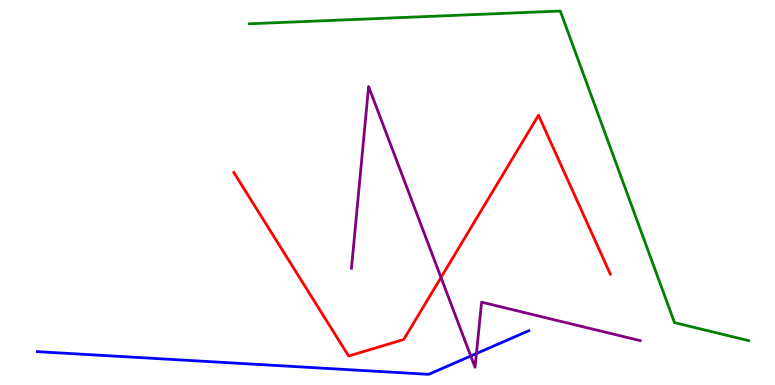[{'lines': ['blue', 'red'], 'intersections': []}, {'lines': ['green', 'red'], 'intersections': []}, {'lines': ['purple', 'red'], 'intersections': [{'x': 5.69, 'y': 2.79}]}, {'lines': ['blue', 'green'], 'intersections': []}, {'lines': ['blue', 'purple'], 'intersections': [{'x': 6.07, 'y': 0.753}, {'x': 6.15, 'y': 0.817}]}, {'lines': ['green', 'purple'], 'intersections': []}]